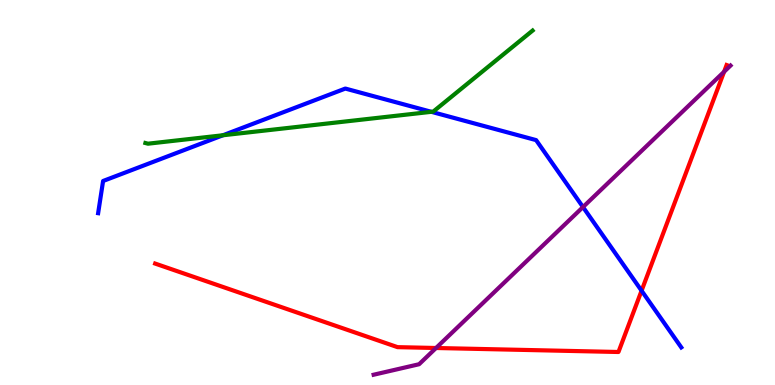[{'lines': ['blue', 'red'], 'intersections': [{'x': 8.28, 'y': 2.45}]}, {'lines': ['green', 'red'], 'intersections': []}, {'lines': ['purple', 'red'], 'intersections': [{'x': 5.63, 'y': 0.961}, {'x': 9.34, 'y': 8.14}]}, {'lines': ['blue', 'green'], 'intersections': [{'x': 2.88, 'y': 6.49}, {'x': 5.57, 'y': 7.1}]}, {'lines': ['blue', 'purple'], 'intersections': [{'x': 7.52, 'y': 4.62}]}, {'lines': ['green', 'purple'], 'intersections': []}]